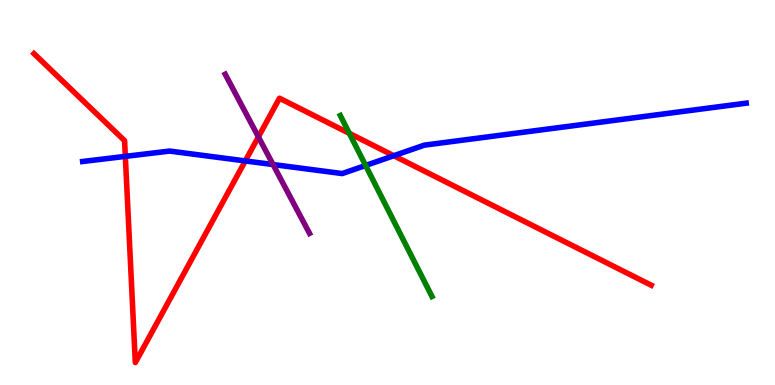[{'lines': ['blue', 'red'], 'intersections': [{'x': 1.62, 'y': 5.94}, {'x': 3.16, 'y': 5.82}, {'x': 5.08, 'y': 5.96}]}, {'lines': ['green', 'red'], 'intersections': [{'x': 4.51, 'y': 6.54}]}, {'lines': ['purple', 'red'], 'intersections': [{'x': 3.33, 'y': 6.44}]}, {'lines': ['blue', 'green'], 'intersections': [{'x': 4.72, 'y': 5.7}]}, {'lines': ['blue', 'purple'], 'intersections': [{'x': 3.52, 'y': 5.73}]}, {'lines': ['green', 'purple'], 'intersections': []}]